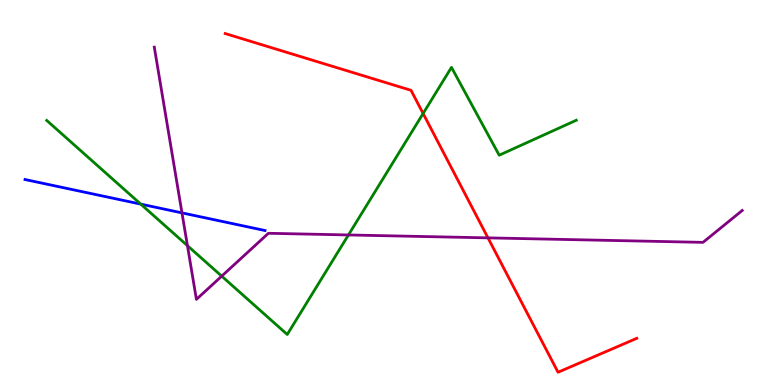[{'lines': ['blue', 'red'], 'intersections': []}, {'lines': ['green', 'red'], 'intersections': [{'x': 5.46, 'y': 7.05}]}, {'lines': ['purple', 'red'], 'intersections': [{'x': 6.3, 'y': 3.82}]}, {'lines': ['blue', 'green'], 'intersections': [{'x': 1.82, 'y': 4.7}]}, {'lines': ['blue', 'purple'], 'intersections': [{'x': 2.35, 'y': 4.47}]}, {'lines': ['green', 'purple'], 'intersections': [{'x': 2.42, 'y': 3.62}, {'x': 2.86, 'y': 2.83}, {'x': 4.5, 'y': 3.9}]}]